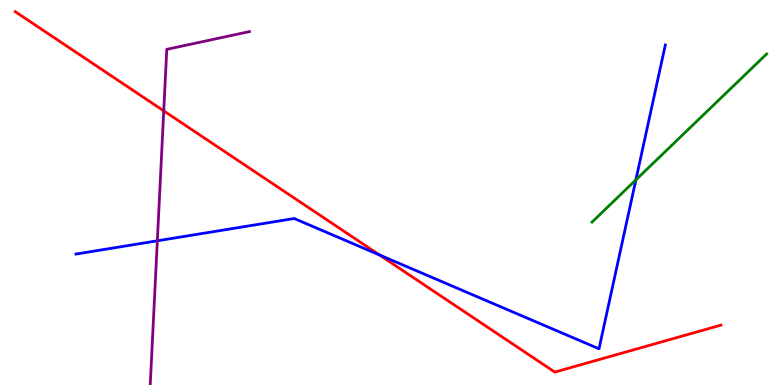[{'lines': ['blue', 'red'], 'intersections': [{'x': 4.9, 'y': 3.38}]}, {'lines': ['green', 'red'], 'intersections': []}, {'lines': ['purple', 'red'], 'intersections': [{'x': 2.11, 'y': 7.12}]}, {'lines': ['blue', 'green'], 'intersections': [{'x': 8.2, 'y': 5.33}]}, {'lines': ['blue', 'purple'], 'intersections': [{'x': 2.03, 'y': 3.75}]}, {'lines': ['green', 'purple'], 'intersections': []}]